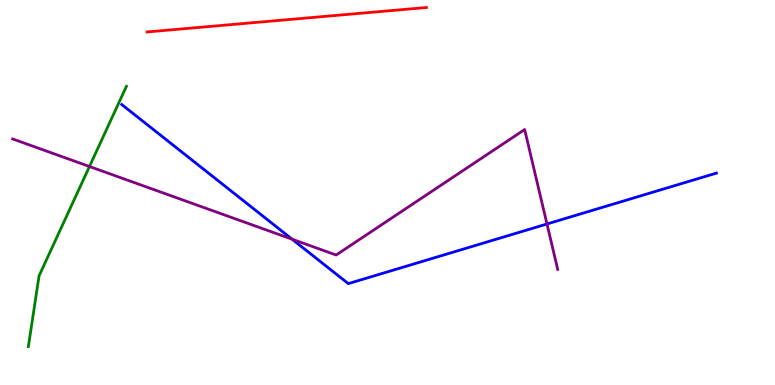[{'lines': ['blue', 'red'], 'intersections': []}, {'lines': ['green', 'red'], 'intersections': []}, {'lines': ['purple', 'red'], 'intersections': []}, {'lines': ['blue', 'green'], 'intersections': []}, {'lines': ['blue', 'purple'], 'intersections': [{'x': 3.77, 'y': 3.79}, {'x': 7.06, 'y': 4.18}]}, {'lines': ['green', 'purple'], 'intersections': [{'x': 1.15, 'y': 5.68}]}]